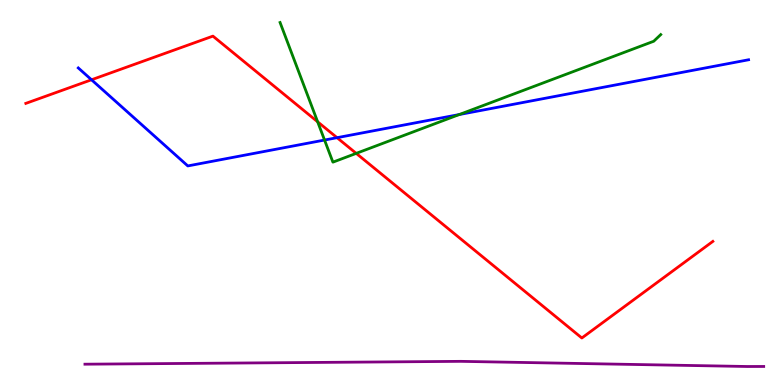[{'lines': ['blue', 'red'], 'intersections': [{'x': 1.18, 'y': 7.93}, {'x': 4.35, 'y': 6.42}]}, {'lines': ['green', 'red'], 'intersections': [{'x': 4.1, 'y': 6.84}, {'x': 4.6, 'y': 6.02}]}, {'lines': ['purple', 'red'], 'intersections': []}, {'lines': ['blue', 'green'], 'intersections': [{'x': 4.19, 'y': 6.36}, {'x': 5.93, 'y': 7.02}]}, {'lines': ['blue', 'purple'], 'intersections': []}, {'lines': ['green', 'purple'], 'intersections': []}]